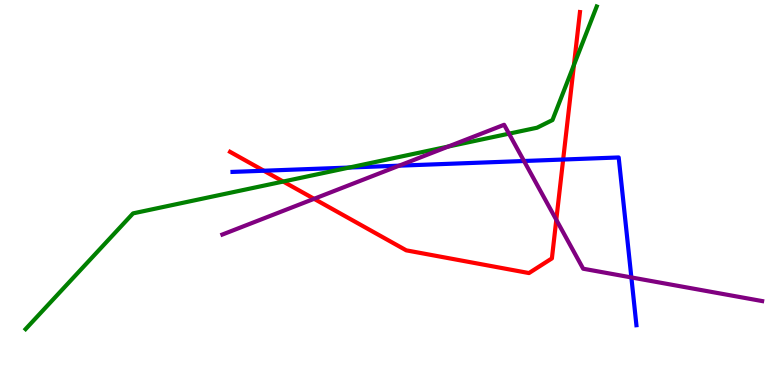[{'lines': ['blue', 'red'], 'intersections': [{'x': 3.4, 'y': 5.57}, {'x': 7.27, 'y': 5.86}]}, {'lines': ['green', 'red'], 'intersections': [{'x': 3.65, 'y': 5.28}, {'x': 7.41, 'y': 8.31}]}, {'lines': ['purple', 'red'], 'intersections': [{'x': 4.05, 'y': 4.84}, {'x': 7.18, 'y': 4.29}]}, {'lines': ['blue', 'green'], 'intersections': [{'x': 4.51, 'y': 5.65}]}, {'lines': ['blue', 'purple'], 'intersections': [{'x': 5.15, 'y': 5.7}, {'x': 6.76, 'y': 5.82}, {'x': 8.15, 'y': 2.79}]}, {'lines': ['green', 'purple'], 'intersections': [{'x': 5.78, 'y': 6.19}, {'x': 6.57, 'y': 6.53}]}]